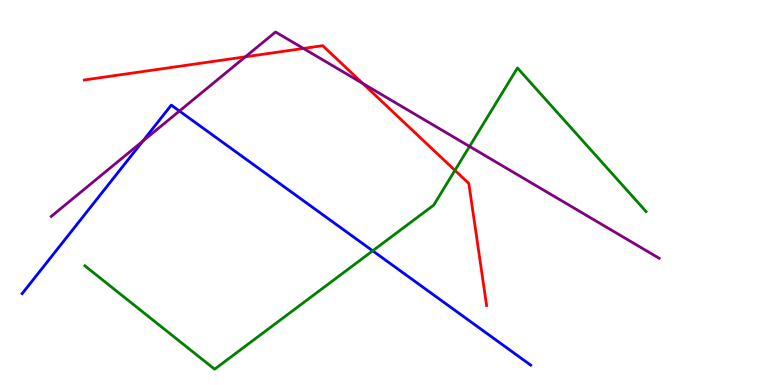[{'lines': ['blue', 'red'], 'intersections': []}, {'lines': ['green', 'red'], 'intersections': [{'x': 5.87, 'y': 5.58}]}, {'lines': ['purple', 'red'], 'intersections': [{'x': 3.17, 'y': 8.52}, {'x': 3.92, 'y': 8.74}, {'x': 4.68, 'y': 7.83}]}, {'lines': ['blue', 'green'], 'intersections': [{'x': 4.81, 'y': 3.49}]}, {'lines': ['blue', 'purple'], 'intersections': [{'x': 1.84, 'y': 6.33}, {'x': 2.32, 'y': 7.12}]}, {'lines': ['green', 'purple'], 'intersections': [{'x': 6.06, 'y': 6.2}]}]